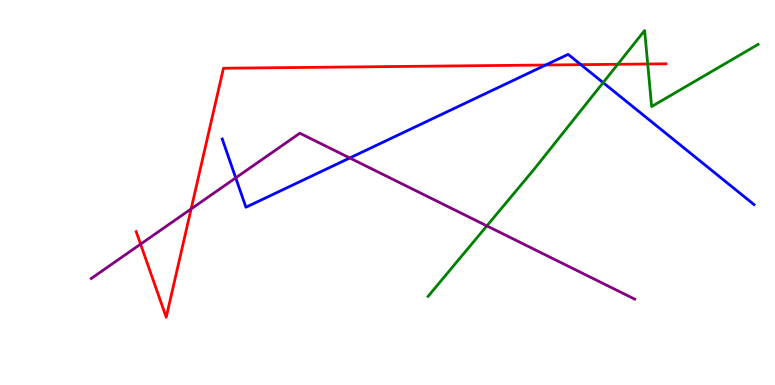[{'lines': ['blue', 'red'], 'intersections': [{'x': 7.04, 'y': 8.31}, {'x': 7.5, 'y': 8.32}]}, {'lines': ['green', 'red'], 'intersections': [{'x': 7.97, 'y': 8.33}, {'x': 8.36, 'y': 8.34}]}, {'lines': ['purple', 'red'], 'intersections': [{'x': 1.81, 'y': 3.66}, {'x': 2.47, 'y': 4.57}]}, {'lines': ['blue', 'green'], 'intersections': [{'x': 7.78, 'y': 7.85}]}, {'lines': ['blue', 'purple'], 'intersections': [{'x': 3.04, 'y': 5.38}, {'x': 4.51, 'y': 5.9}]}, {'lines': ['green', 'purple'], 'intersections': [{'x': 6.28, 'y': 4.13}]}]